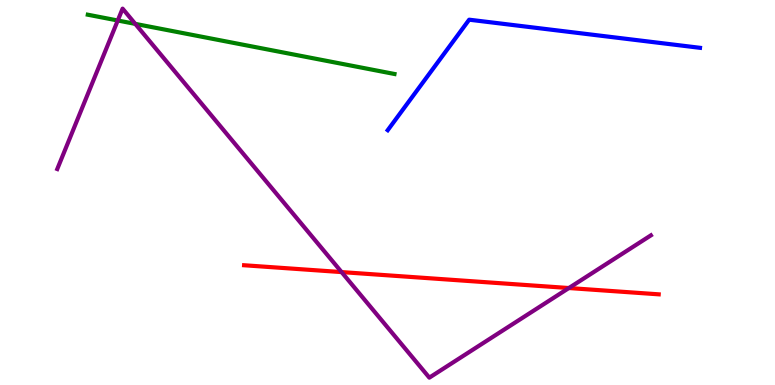[{'lines': ['blue', 'red'], 'intersections': []}, {'lines': ['green', 'red'], 'intersections': []}, {'lines': ['purple', 'red'], 'intersections': [{'x': 4.41, 'y': 2.93}, {'x': 7.34, 'y': 2.52}]}, {'lines': ['blue', 'green'], 'intersections': []}, {'lines': ['blue', 'purple'], 'intersections': []}, {'lines': ['green', 'purple'], 'intersections': [{'x': 1.52, 'y': 9.47}, {'x': 1.75, 'y': 9.38}]}]